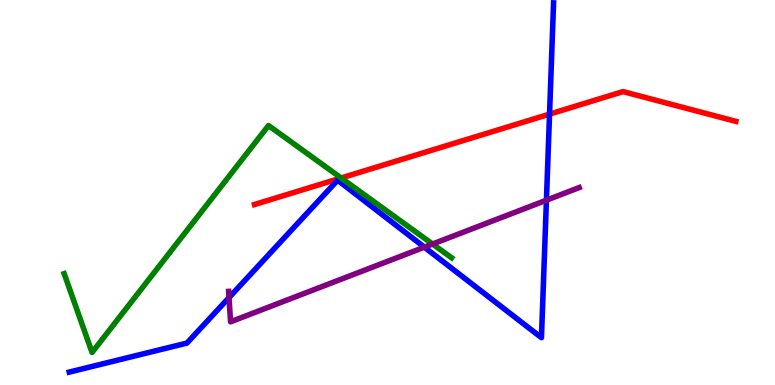[{'lines': ['blue', 'red'], 'intersections': [{'x': 7.09, 'y': 7.04}]}, {'lines': ['green', 'red'], 'intersections': [{'x': 4.4, 'y': 5.38}]}, {'lines': ['purple', 'red'], 'intersections': []}, {'lines': ['blue', 'green'], 'intersections': []}, {'lines': ['blue', 'purple'], 'intersections': [{'x': 2.96, 'y': 2.27}, {'x': 5.48, 'y': 3.58}, {'x': 7.05, 'y': 4.8}]}, {'lines': ['green', 'purple'], 'intersections': [{'x': 5.58, 'y': 3.66}]}]